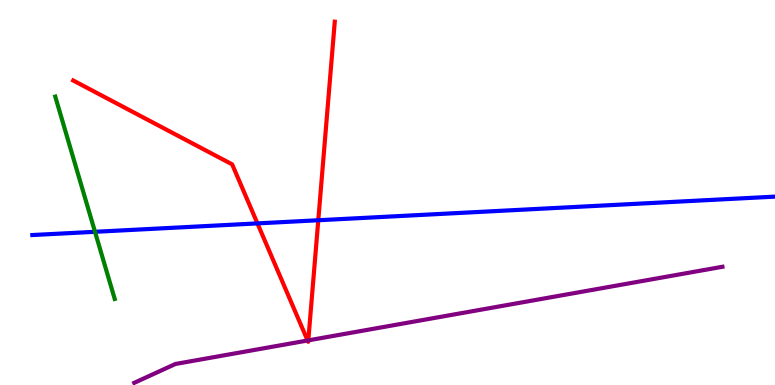[{'lines': ['blue', 'red'], 'intersections': [{'x': 3.32, 'y': 4.2}, {'x': 4.11, 'y': 4.28}]}, {'lines': ['green', 'red'], 'intersections': []}, {'lines': ['purple', 'red'], 'intersections': [{'x': 3.97, 'y': 1.16}, {'x': 3.98, 'y': 1.16}]}, {'lines': ['blue', 'green'], 'intersections': [{'x': 1.23, 'y': 3.98}]}, {'lines': ['blue', 'purple'], 'intersections': []}, {'lines': ['green', 'purple'], 'intersections': []}]